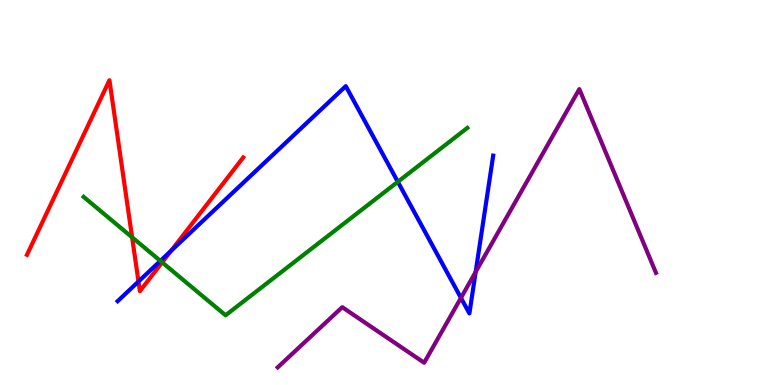[{'lines': ['blue', 'red'], 'intersections': [{'x': 1.79, 'y': 2.69}, {'x': 2.21, 'y': 3.49}]}, {'lines': ['green', 'red'], 'intersections': [{'x': 1.7, 'y': 3.84}, {'x': 2.09, 'y': 3.19}]}, {'lines': ['purple', 'red'], 'intersections': []}, {'lines': ['blue', 'green'], 'intersections': [{'x': 2.07, 'y': 3.22}, {'x': 5.13, 'y': 5.28}]}, {'lines': ['blue', 'purple'], 'intersections': [{'x': 5.95, 'y': 2.26}, {'x': 6.14, 'y': 2.94}]}, {'lines': ['green', 'purple'], 'intersections': []}]